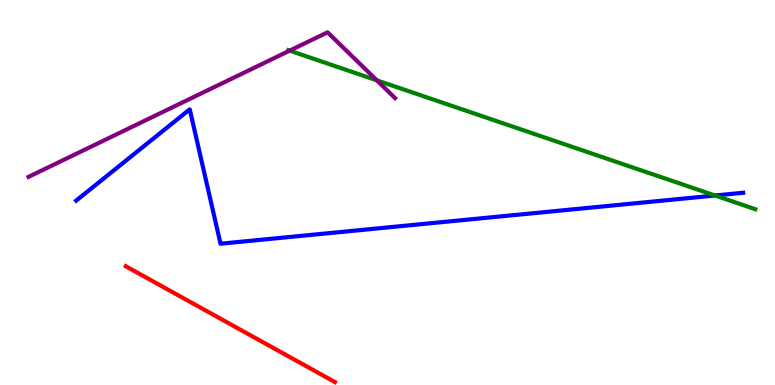[{'lines': ['blue', 'red'], 'intersections': []}, {'lines': ['green', 'red'], 'intersections': []}, {'lines': ['purple', 'red'], 'intersections': []}, {'lines': ['blue', 'green'], 'intersections': [{'x': 9.23, 'y': 4.92}]}, {'lines': ['blue', 'purple'], 'intersections': []}, {'lines': ['green', 'purple'], 'intersections': [{'x': 3.74, 'y': 8.68}, {'x': 4.86, 'y': 7.91}]}]